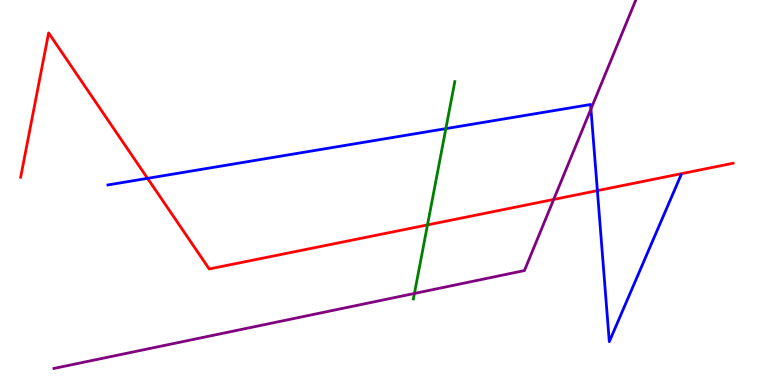[{'lines': ['blue', 'red'], 'intersections': [{'x': 1.9, 'y': 5.37}, {'x': 7.71, 'y': 5.05}]}, {'lines': ['green', 'red'], 'intersections': [{'x': 5.52, 'y': 4.16}]}, {'lines': ['purple', 'red'], 'intersections': [{'x': 7.14, 'y': 4.82}]}, {'lines': ['blue', 'green'], 'intersections': [{'x': 5.75, 'y': 6.66}]}, {'lines': ['blue', 'purple'], 'intersections': [{'x': 7.62, 'y': 7.17}]}, {'lines': ['green', 'purple'], 'intersections': [{'x': 5.35, 'y': 2.38}]}]